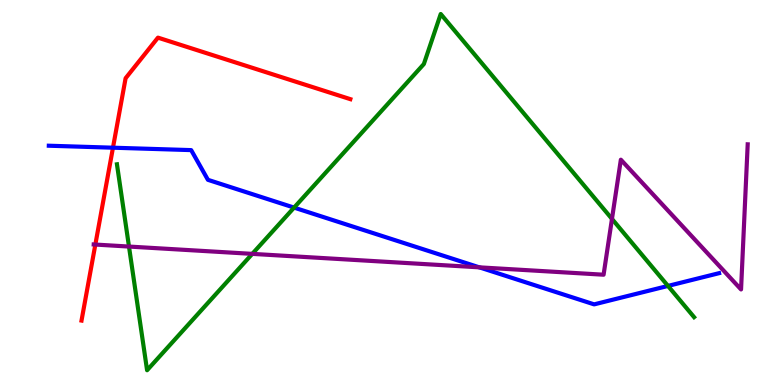[{'lines': ['blue', 'red'], 'intersections': [{'x': 1.46, 'y': 6.16}]}, {'lines': ['green', 'red'], 'intersections': []}, {'lines': ['purple', 'red'], 'intersections': [{'x': 1.23, 'y': 3.65}]}, {'lines': ['blue', 'green'], 'intersections': [{'x': 3.79, 'y': 4.61}, {'x': 8.62, 'y': 2.57}]}, {'lines': ['blue', 'purple'], 'intersections': [{'x': 6.18, 'y': 3.06}]}, {'lines': ['green', 'purple'], 'intersections': [{'x': 1.66, 'y': 3.6}, {'x': 3.26, 'y': 3.41}, {'x': 7.9, 'y': 4.31}]}]